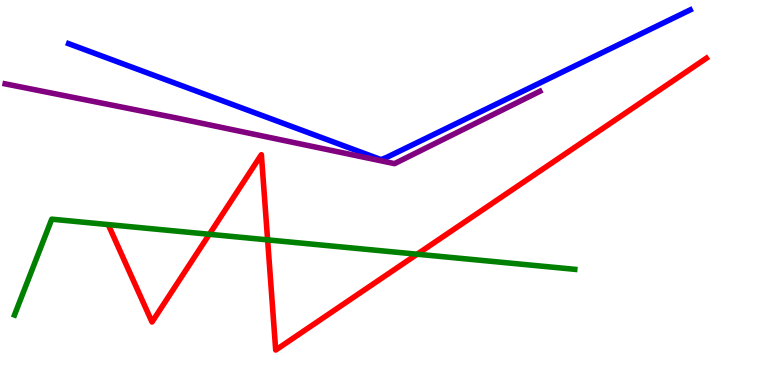[{'lines': ['blue', 'red'], 'intersections': []}, {'lines': ['green', 'red'], 'intersections': [{'x': 2.7, 'y': 3.91}, {'x': 3.45, 'y': 3.77}, {'x': 5.38, 'y': 3.4}]}, {'lines': ['purple', 'red'], 'intersections': []}, {'lines': ['blue', 'green'], 'intersections': []}, {'lines': ['blue', 'purple'], 'intersections': []}, {'lines': ['green', 'purple'], 'intersections': []}]